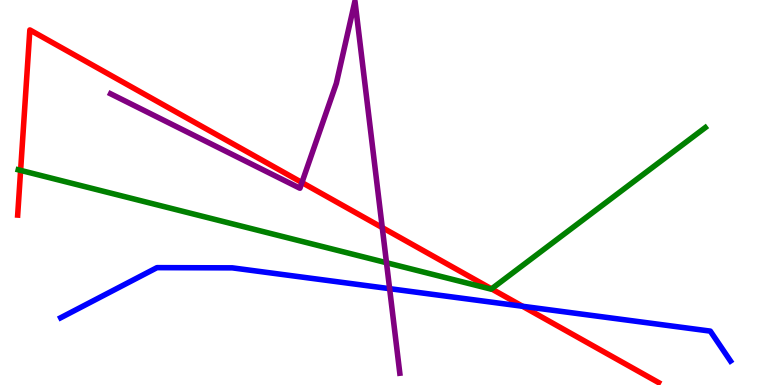[{'lines': ['blue', 'red'], 'intersections': [{'x': 6.74, 'y': 2.05}]}, {'lines': ['green', 'red'], 'intersections': [{'x': 0.266, 'y': 5.57}, {'x': 6.34, 'y': 2.5}]}, {'lines': ['purple', 'red'], 'intersections': [{'x': 3.9, 'y': 5.26}, {'x': 4.93, 'y': 4.09}]}, {'lines': ['blue', 'green'], 'intersections': []}, {'lines': ['blue', 'purple'], 'intersections': [{'x': 5.03, 'y': 2.5}]}, {'lines': ['green', 'purple'], 'intersections': [{'x': 4.99, 'y': 3.18}]}]